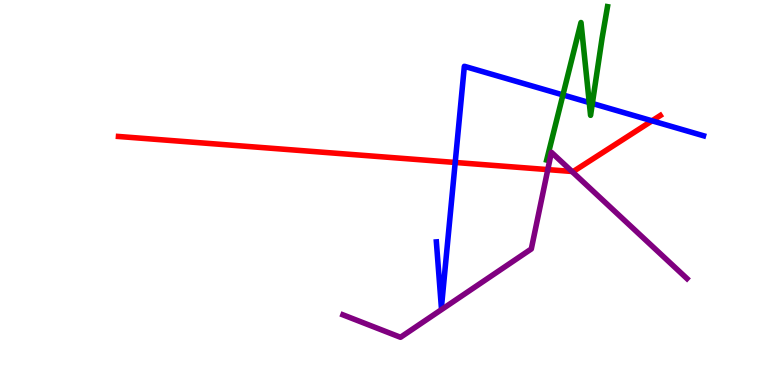[{'lines': ['blue', 'red'], 'intersections': [{'x': 5.87, 'y': 5.78}, {'x': 8.41, 'y': 6.86}]}, {'lines': ['green', 'red'], 'intersections': []}, {'lines': ['purple', 'red'], 'intersections': [{'x': 7.07, 'y': 5.59}, {'x': 7.38, 'y': 5.55}]}, {'lines': ['blue', 'green'], 'intersections': [{'x': 7.26, 'y': 7.53}, {'x': 7.6, 'y': 7.34}, {'x': 7.64, 'y': 7.31}]}, {'lines': ['blue', 'purple'], 'intersections': []}, {'lines': ['green', 'purple'], 'intersections': []}]